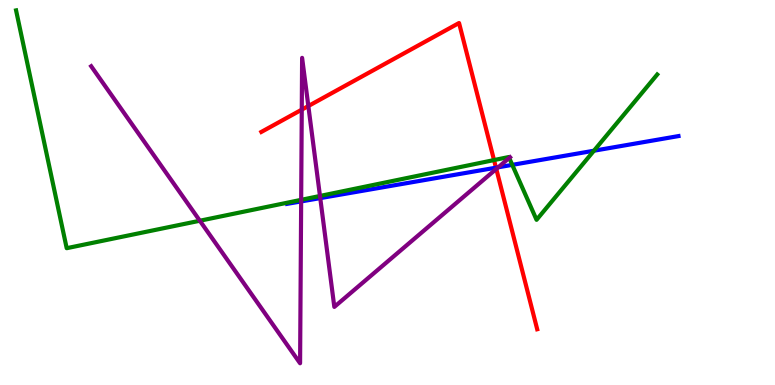[{'lines': ['blue', 'red'], 'intersections': [{'x': 6.4, 'y': 5.64}]}, {'lines': ['green', 'red'], 'intersections': [{'x': 6.37, 'y': 5.84}]}, {'lines': ['purple', 'red'], 'intersections': [{'x': 3.89, 'y': 7.15}, {'x': 3.98, 'y': 7.25}, {'x': 6.4, 'y': 5.61}]}, {'lines': ['blue', 'green'], 'intersections': [{'x': 6.61, 'y': 5.72}, {'x': 7.66, 'y': 6.09}]}, {'lines': ['blue', 'purple'], 'intersections': [{'x': 3.89, 'y': 4.77}, {'x': 4.13, 'y': 4.85}, {'x': 6.43, 'y': 5.65}]}, {'lines': ['green', 'purple'], 'intersections': [{'x': 2.58, 'y': 4.27}, {'x': 3.89, 'y': 4.81}, {'x': 4.13, 'y': 4.91}, {'x': 6.57, 'y': 5.9}]}]